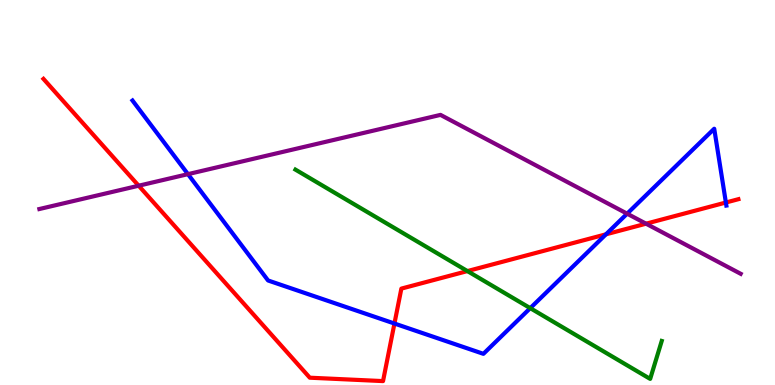[{'lines': ['blue', 'red'], 'intersections': [{'x': 5.09, 'y': 1.6}, {'x': 7.82, 'y': 3.91}, {'x': 9.37, 'y': 4.74}]}, {'lines': ['green', 'red'], 'intersections': [{'x': 6.03, 'y': 2.96}]}, {'lines': ['purple', 'red'], 'intersections': [{'x': 1.79, 'y': 5.18}, {'x': 8.34, 'y': 4.19}]}, {'lines': ['blue', 'green'], 'intersections': [{'x': 6.84, 'y': 2.0}]}, {'lines': ['blue', 'purple'], 'intersections': [{'x': 2.43, 'y': 5.48}, {'x': 8.09, 'y': 4.45}]}, {'lines': ['green', 'purple'], 'intersections': []}]